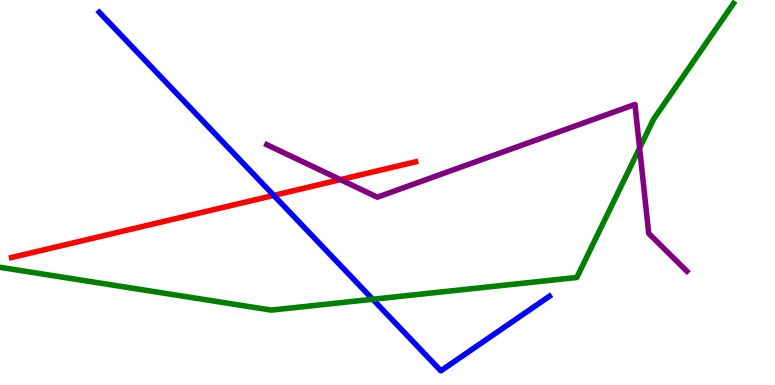[{'lines': ['blue', 'red'], 'intersections': [{'x': 3.53, 'y': 4.92}]}, {'lines': ['green', 'red'], 'intersections': []}, {'lines': ['purple', 'red'], 'intersections': [{'x': 4.39, 'y': 5.33}]}, {'lines': ['blue', 'green'], 'intersections': [{'x': 4.81, 'y': 2.23}]}, {'lines': ['blue', 'purple'], 'intersections': []}, {'lines': ['green', 'purple'], 'intersections': [{'x': 8.25, 'y': 6.15}]}]